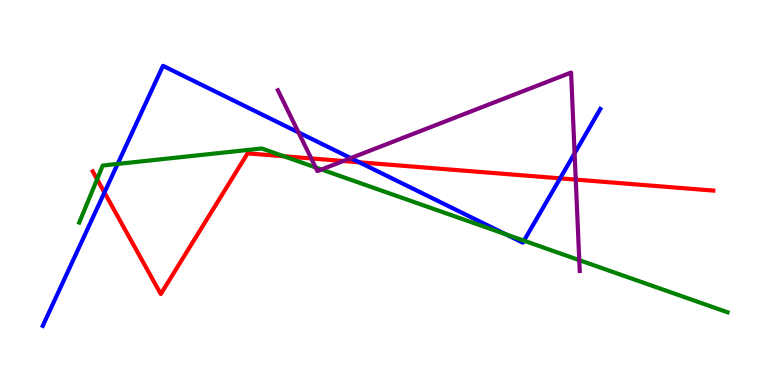[{'lines': ['blue', 'red'], 'intersections': [{'x': 1.35, 'y': 5.0}, {'x': 4.64, 'y': 5.78}, {'x': 7.23, 'y': 5.37}]}, {'lines': ['green', 'red'], 'intersections': [{'x': 1.25, 'y': 5.34}, {'x': 3.66, 'y': 5.94}]}, {'lines': ['purple', 'red'], 'intersections': [{'x': 4.02, 'y': 5.88}, {'x': 4.43, 'y': 5.82}, {'x': 7.43, 'y': 5.34}]}, {'lines': ['blue', 'green'], 'intersections': [{'x': 1.52, 'y': 5.74}, {'x': 6.53, 'y': 3.91}, {'x': 6.76, 'y': 3.75}]}, {'lines': ['blue', 'purple'], 'intersections': [{'x': 3.85, 'y': 6.56}, {'x': 4.53, 'y': 5.89}, {'x': 7.41, 'y': 6.02}]}, {'lines': ['green', 'purple'], 'intersections': [{'x': 4.07, 'y': 5.65}, {'x': 4.15, 'y': 5.6}, {'x': 7.47, 'y': 3.24}]}]